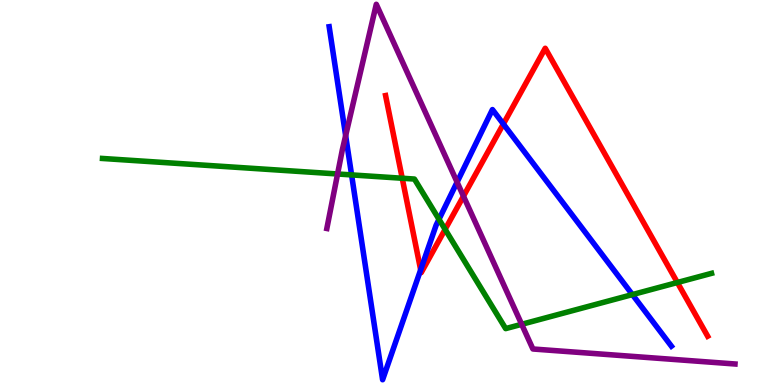[{'lines': ['blue', 'red'], 'intersections': [{'x': 5.43, 'y': 2.99}, {'x': 6.49, 'y': 6.78}]}, {'lines': ['green', 'red'], 'intersections': [{'x': 5.19, 'y': 5.37}, {'x': 5.74, 'y': 4.04}, {'x': 8.74, 'y': 2.66}]}, {'lines': ['purple', 'red'], 'intersections': [{'x': 5.98, 'y': 4.9}]}, {'lines': ['blue', 'green'], 'intersections': [{'x': 4.54, 'y': 5.46}, {'x': 5.66, 'y': 4.3}, {'x': 8.16, 'y': 2.35}]}, {'lines': ['blue', 'purple'], 'intersections': [{'x': 4.46, 'y': 6.48}, {'x': 5.9, 'y': 5.27}]}, {'lines': ['green', 'purple'], 'intersections': [{'x': 4.36, 'y': 5.48}, {'x': 6.73, 'y': 1.58}]}]